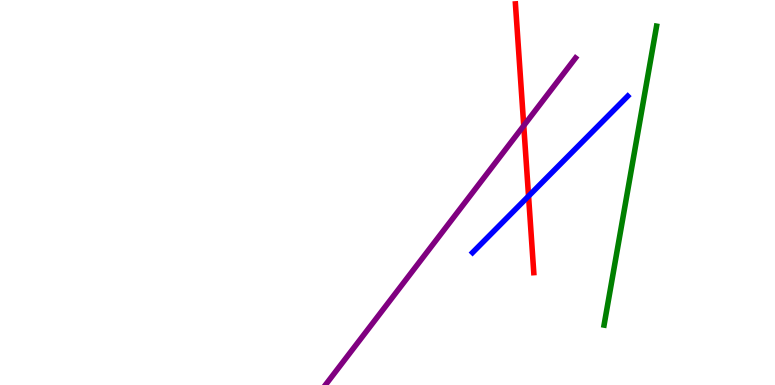[{'lines': ['blue', 'red'], 'intersections': [{'x': 6.82, 'y': 4.91}]}, {'lines': ['green', 'red'], 'intersections': []}, {'lines': ['purple', 'red'], 'intersections': [{'x': 6.76, 'y': 6.74}]}, {'lines': ['blue', 'green'], 'intersections': []}, {'lines': ['blue', 'purple'], 'intersections': []}, {'lines': ['green', 'purple'], 'intersections': []}]